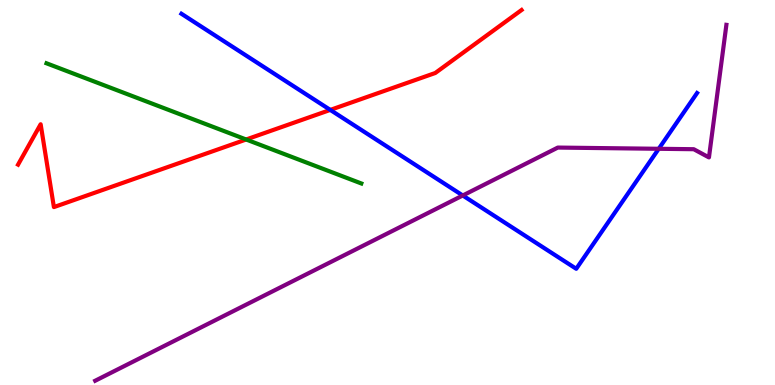[{'lines': ['blue', 'red'], 'intersections': [{'x': 4.26, 'y': 7.15}]}, {'lines': ['green', 'red'], 'intersections': [{'x': 3.18, 'y': 6.38}]}, {'lines': ['purple', 'red'], 'intersections': []}, {'lines': ['blue', 'green'], 'intersections': []}, {'lines': ['blue', 'purple'], 'intersections': [{'x': 5.97, 'y': 4.92}, {'x': 8.5, 'y': 6.14}]}, {'lines': ['green', 'purple'], 'intersections': []}]